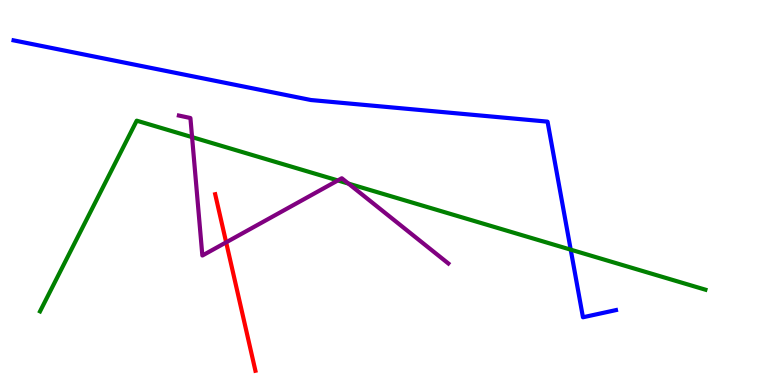[{'lines': ['blue', 'red'], 'intersections': []}, {'lines': ['green', 'red'], 'intersections': []}, {'lines': ['purple', 'red'], 'intersections': [{'x': 2.92, 'y': 3.71}]}, {'lines': ['blue', 'green'], 'intersections': [{'x': 7.36, 'y': 3.52}]}, {'lines': ['blue', 'purple'], 'intersections': []}, {'lines': ['green', 'purple'], 'intersections': [{'x': 2.48, 'y': 6.44}, {'x': 4.36, 'y': 5.31}, {'x': 4.5, 'y': 5.23}]}]